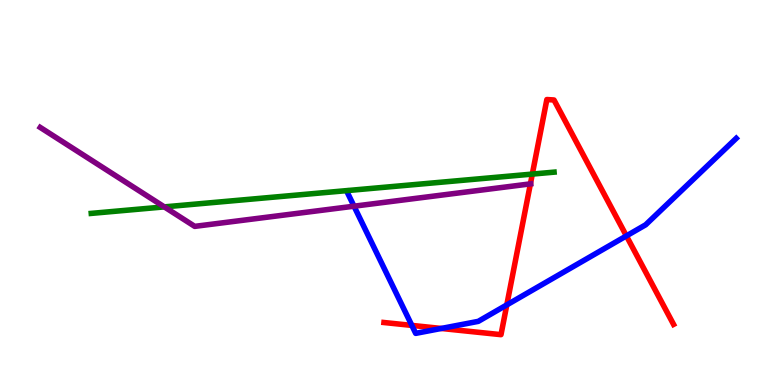[{'lines': ['blue', 'red'], 'intersections': [{'x': 5.31, 'y': 1.55}, {'x': 5.69, 'y': 1.47}, {'x': 6.54, 'y': 2.08}, {'x': 8.08, 'y': 3.87}]}, {'lines': ['green', 'red'], 'intersections': [{'x': 6.87, 'y': 5.48}]}, {'lines': ['purple', 'red'], 'intersections': [{'x': 6.84, 'y': 5.22}]}, {'lines': ['blue', 'green'], 'intersections': []}, {'lines': ['blue', 'purple'], 'intersections': [{'x': 4.57, 'y': 4.64}]}, {'lines': ['green', 'purple'], 'intersections': [{'x': 2.12, 'y': 4.63}]}]